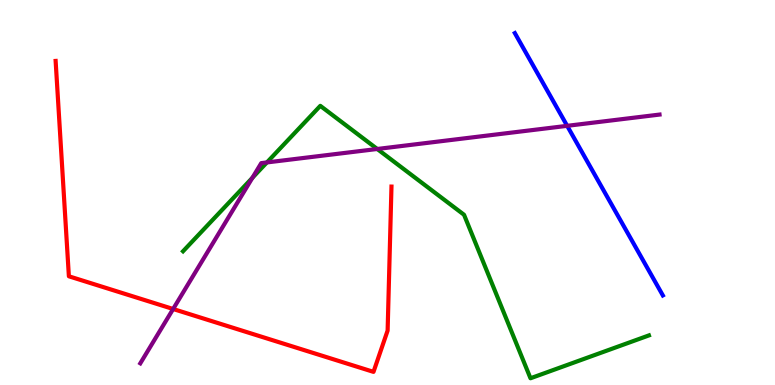[{'lines': ['blue', 'red'], 'intersections': []}, {'lines': ['green', 'red'], 'intersections': []}, {'lines': ['purple', 'red'], 'intersections': [{'x': 2.23, 'y': 1.97}]}, {'lines': ['blue', 'green'], 'intersections': []}, {'lines': ['blue', 'purple'], 'intersections': [{'x': 7.32, 'y': 6.73}]}, {'lines': ['green', 'purple'], 'intersections': [{'x': 3.26, 'y': 5.38}, {'x': 3.44, 'y': 5.78}, {'x': 4.87, 'y': 6.13}]}]